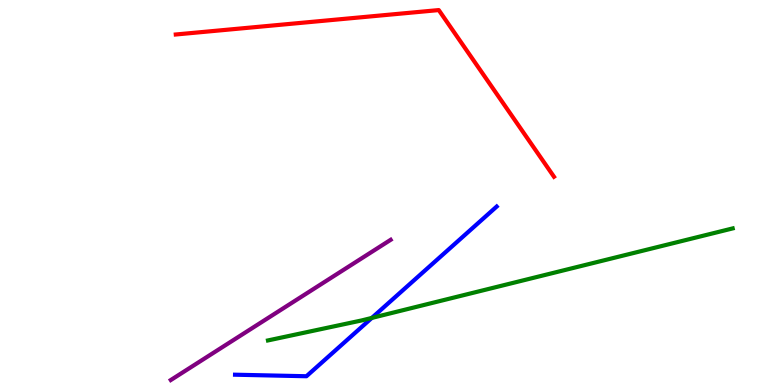[{'lines': ['blue', 'red'], 'intersections': []}, {'lines': ['green', 'red'], 'intersections': []}, {'lines': ['purple', 'red'], 'intersections': []}, {'lines': ['blue', 'green'], 'intersections': [{'x': 4.8, 'y': 1.74}]}, {'lines': ['blue', 'purple'], 'intersections': []}, {'lines': ['green', 'purple'], 'intersections': []}]